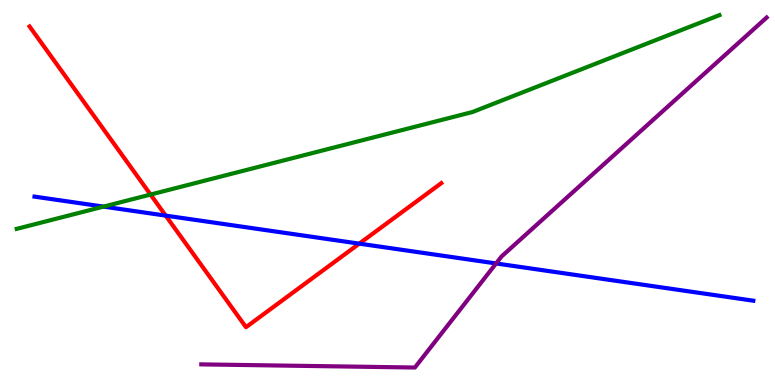[{'lines': ['blue', 'red'], 'intersections': [{'x': 2.14, 'y': 4.4}, {'x': 4.64, 'y': 3.67}]}, {'lines': ['green', 'red'], 'intersections': [{'x': 1.94, 'y': 4.95}]}, {'lines': ['purple', 'red'], 'intersections': []}, {'lines': ['blue', 'green'], 'intersections': [{'x': 1.34, 'y': 4.63}]}, {'lines': ['blue', 'purple'], 'intersections': [{'x': 6.4, 'y': 3.16}]}, {'lines': ['green', 'purple'], 'intersections': []}]